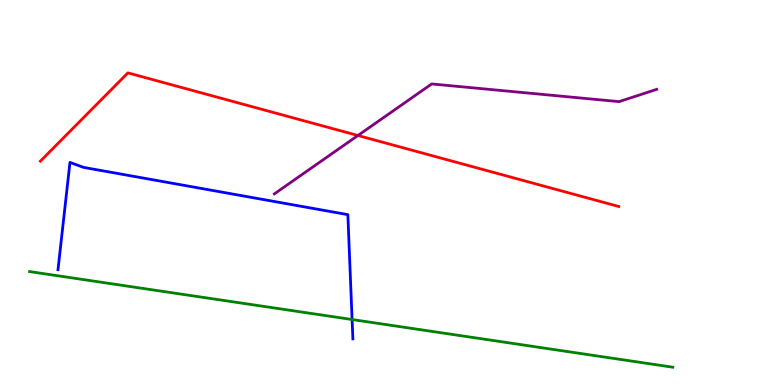[{'lines': ['blue', 'red'], 'intersections': []}, {'lines': ['green', 'red'], 'intersections': []}, {'lines': ['purple', 'red'], 'intersections': [{'x': 4.62, 'y': 6.48}]}, {'lines': ['blue', 'green'], 'intersections': [{'x': 4.54, 'y': 1.7}]}, {'lines': ['blue', 'purple'], 'intersections': []}, {'lines': ['green', 'purple'], 'intersections': []}]